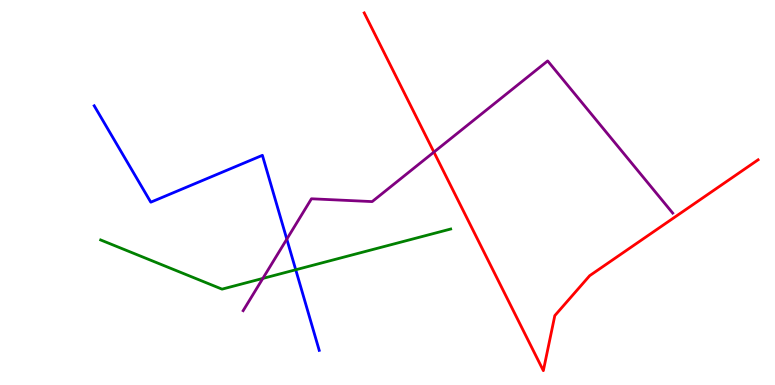[{'lines': ['blue', 'red'], 'intersections': []}, {'lines': ['green', 'red'], 'intersections': []}, {'lines': ['purple', 'red'], 'intersections': [{'x': 5.6, 'y': 6.05}]}, {'lines': ['blue', 'green'], 'intersections': [{'x': 3.82, 'y': 2.99}]}, {'lines': ['blue', 'purple'], 'intersections': [{'x': 3.7, 'y': 3.79}]}, {'lines': ['green', 'purple'], 'intersections': [{'x': 3.39, 'y': 2.77}]}]